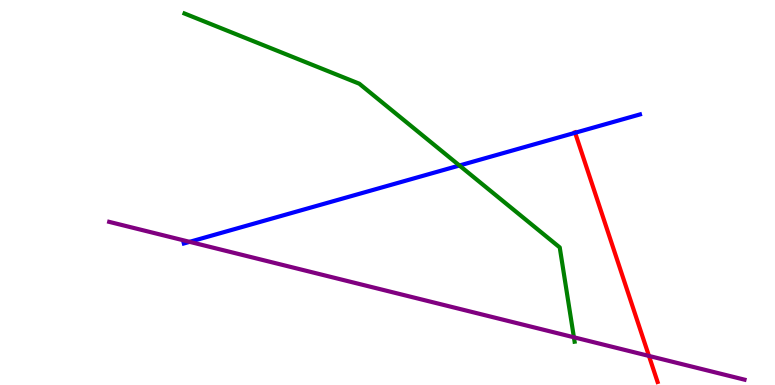[{'lines': ['blue', 'red'], 'intersections': [{'x': 7.42, 'y': 6.55}]}, {'lines': ['green', 'red'], 'intersections': []}, {'lines': ['purple', 'red'], 'intersections': [{'x': 8.37, 'y': 0.755}]}, {'lines': ['blue', 'green'], 'intersections': [{'x': 5.93, 'y': 5.7}]}, {'lines': ['blue', 'purple'], 'intersections': [{'x': 2.45, 'y': 3.72}]}, {'lines': ['green', 'purple'], 'intersections': [{'x': 7.41, 'y': 1.24}]}]